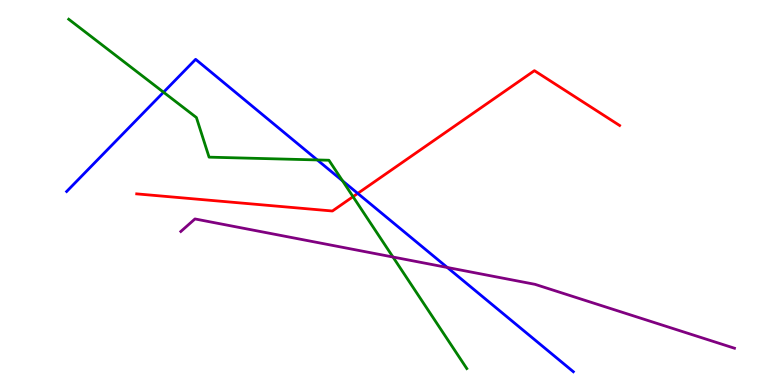[{'lines': ['blue', 'red'], 'intersections': [{'x': 4.62, 'y': 4.98}]}, {'lines': ['green', 'red'], 'intersections': [{'x': 4.56, 'y': 4.89}]}, {'lines': ['purple', 'red'], 'intersections': []}, {'lines': ['blue', 'green'], 'intersections': [{'x': 2.11, 'y': 7.6}, {'x': 4.09, 'y': 5.85}, {'x': 4.42, 'y': 5.3}]}, {'lines': ['blue', 'purple'], 'intersections': [{'x': 5.77, 'y': 3.05}]}, {'lines': ['green', 'purple'], 'intersections': [{'x': 5.07, 'y': 3.32}]}]